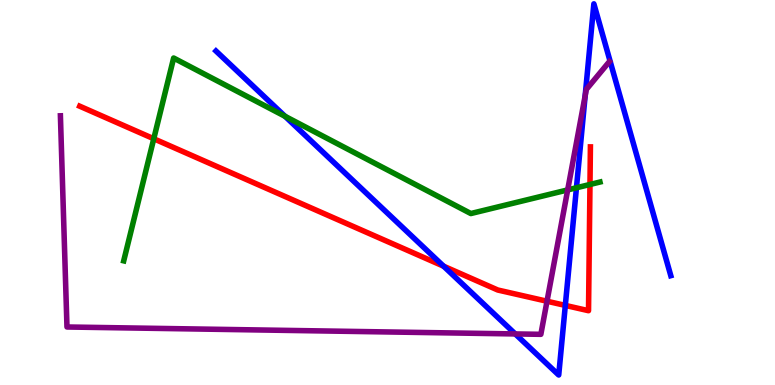[{'lines': ['blue', 'red'], 'intersections': [{'x': 5.72, 'y': 3.09}, {'x': 7.29, 'y': 2.07}]}, {'lines': ['green', 'red'], 'intersections': [{'x': 1.98, 'y': 6.4}, {'x': 7.61, 'y': 5.21}]}, {'lines': ['purple', 'red'], 'intersections': [{'x': 7.06, 'y': 2.18}]}, {'lines': ['blue', 'green'], 'intersections': [{'x': 3.68, 'y': 6.98}, {'x': 7.44, 'y': 5.12}]}, {'lines': ['blue', 'purple'], 'intersections': [{'x': 6.65, 'y': 1.33}, {'x': 7.55, 'y': 7.51}]}, {'lines': ['green', 'purple'], 'intersections': [{'x': 7.32, 'y': 5.07}]}]